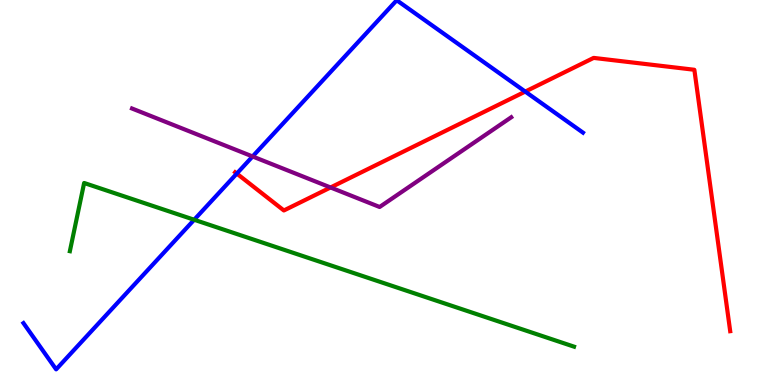[{'lines': ['blue', 'red'], 'intersections': [{'x': 3.06, 'y': 5.49}, {'x': 6.78, 'y': 7.62}]}, {'lines': ['green', 'red'], 'intersections': []}, {'lines': ['purple', 'red'], 'intersections': [{'x': 4.27, 'y': 5.13}]}, {'lines': ['blue', 'green'], 'intersections': [{'x': 2.51, 'y': 4.29}]}, {'lines': ['blue', 'purple'], 'intersections': [{'x': 3.26, 'y': 5.94}]}, {'lines': ['green', 'purple'], 'intersections': []}]